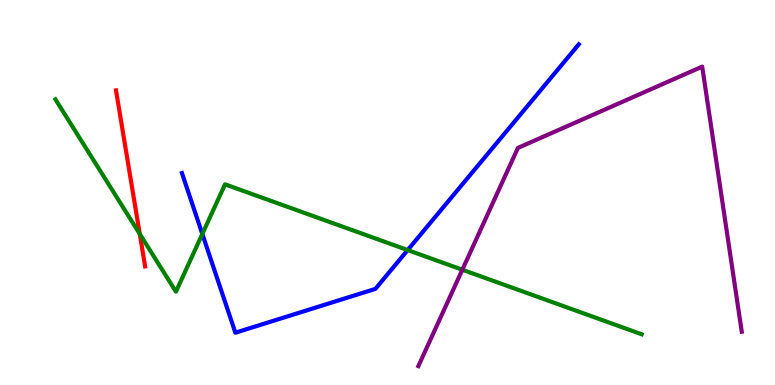[{'lines': ['blue', 'red'], 'intersections': []}, {'lines': ['green', 'red'], 'intersections': [{'x': 1.8, 'y': 3.92}]}, {'lines': ['purple', 'red'], 'intersections': []}, {'lines': ['blue', 'green'], 'intersections': [{'x': 2.61, 'y': 3.92}, {'x': 5.26, 'y': 3.5}]}, {'lines': ['blue', 'purple'], 'intersections': []}, {'lines': ['green', 'purple'], 'intersections': [{'x': 5.97, 'y': 2.99}]}]